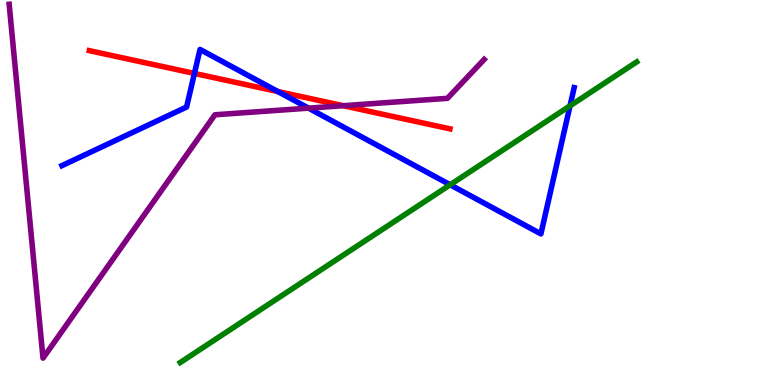[{'lines': ['blue', 'red'], 'intersections': [{'x': 2.51, 'y': 8.09}, {'x': 3.58, 'y': 7.62}]}, {'lines': ['green', 'red'], 'intersections': []}, {'lines': ['purple', 'red'], 'intersections': [{'x': 4.43, 'y': 7.25}]}, {'lines': ['blue', 'green'], 'intersections': [{'x': 5.81, 'y': 5.2}, {'x': 7.36, 'y': 7.25}]}, {'lines': ['blue', 'purple'], 'intersections': [{'x': 3.98, 'y': 7.19}]}, {'lines': ['green', 'purple'], 'intersections': []}]